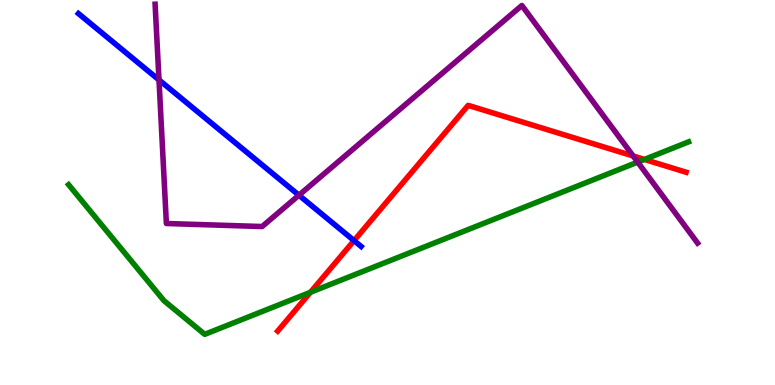[{'lines': ['blue', 'red'], 'intersections': [{'x': 4.57, 'y': 3.75}]}, {'lines': ['green', 'red'], 'intersections': [{'x': 4.01, 'y': 2.41}, {'x': 8.31, 'y': 5.86}]}, {'lines': ['purple', 'red'], 'intersections': [{'x': 8.17, 'y': 5.95}]}, {'lines': ['blue', 'green'], 'intersections': []}, {'lines': ['blue', 'purple'], 'intersections': [{'x': 2.05, 'y': 7.92}, {'x': 3.86, 'y': 4.93}]}, {'lines': ['green', 'purple'], 'intersections': [{'x': 8.23, 'y': 5.79}]}]